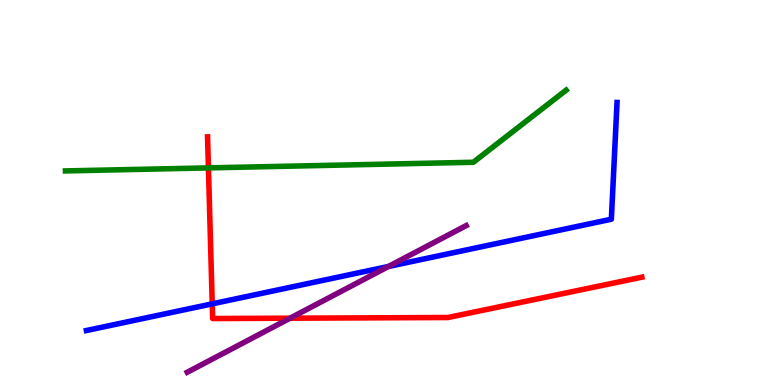[{'lines': ['blue', 'red'], 'intersections': [{'x': 2.74, 'y': 2.11}]}, {'lines': ['green', 'red'], 'intersections': [{'x': 2.69, 'y': 5.64}]}, {'lines': ['purple', 'red'], 'intersections': [{'x': 3.74, 'y': 1.74}]}, {'lines': ['blue', 'green'], 'intersections': []}, {'lines': ['blue', 'purple'], 'intersections': [{'x': 5.01, 'y': 3.08}]}, {'lines': ['green', 'purple'], 'intersections': []}]